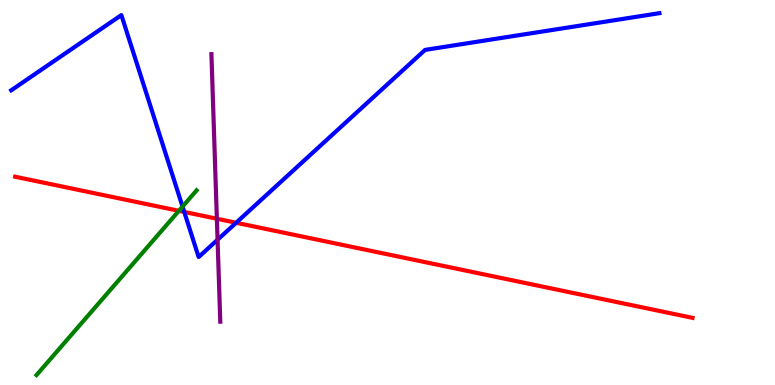[{'lines': ['blue', 'red'], 'intersections': [{'x': 2.38, 'y': 4.49}, {'x': 3.05, 'y': 4.21}]}, {'lines': ['green', 'red'], 'intersections': [{'x': 2.31, 'y': 4.52}]}, {'lines': ['purple', 'red'], 'intersections': [{'x': 2.8, 'y': 4.32}]}, {'lines': ['blue', 'green'], 'intersections': [{'x': 2.36, 'y': 4.63}]}, {'lines': ['blue', 'purple'], 'intersections': [{'x': 2.81, 'y': 3.77}]}, {'lines': ['green', 'purple'], 'intersections': []}]